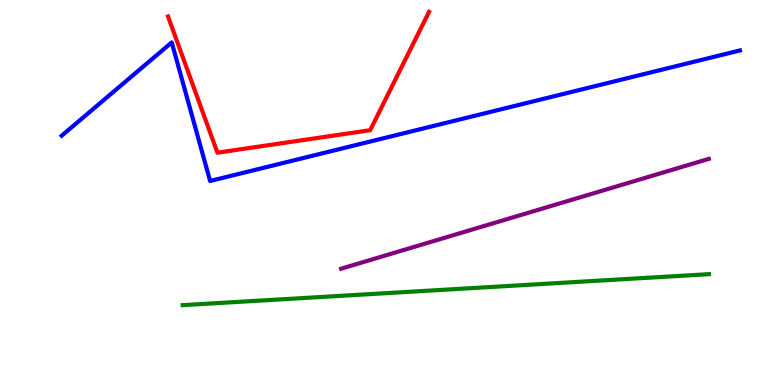[{'lines': ['blue', 'red'], 'intersections': []}, {'lines': ['green', 'red'], 'intersections': []}, {'lines': ['purple', 'red'], 'intersections': []}, {'lines': ['blue', 'green'], 'intersections': []}, {'lines': ['blue', 'purple'], 'intersections': []}, {'lines': ['green', 'purple'], 'intersections': []}]